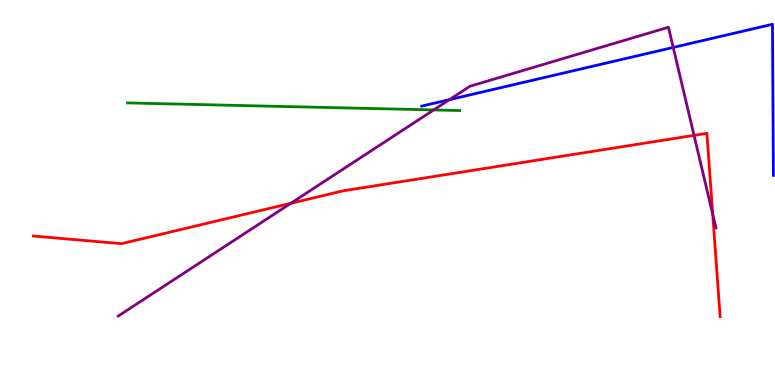[{'lines': ['blue', 'red'], 'intersections': []}, {'lines': ['green', 'red'], 'intersections': []}, {'lines': ['purple', 'red'], 'intersections': [{'x': 3.75, 'y': 4.72}, {'x': 8.96, 'y': 6.48}, {'x': 9.2, 'y': 4.43}]}, {'lines': ['blue', 'green'], 'intersections': []}, {'lines': ['blue', 'purple'], 'intersections': [{'x': 5.8, 'y': 7.41}, {'x': 8.69, 'y': 8.77}]}, {'lines': ['green', 'purple'], 'intersections': [{'x': 5.6, 'y': 7.14}]}]